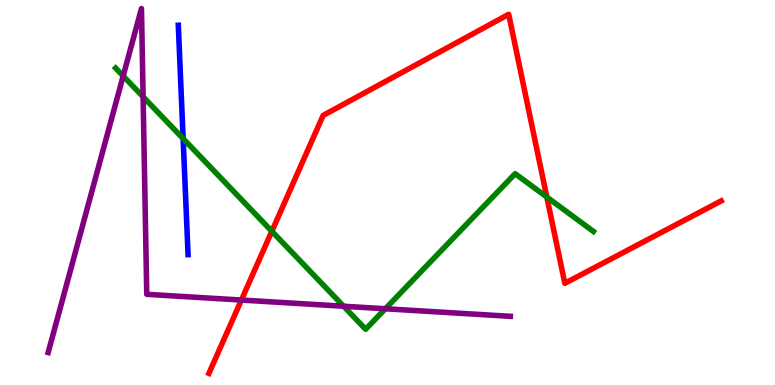[{'lines': ['blue', 'red'], 'intersections': []}, {'lines': ['green', 'red'], 'intersections': [{'x': 3.51, 'y': 3.99}, {'x': 7.06, 'y': 4.88}]}, {'lines': ['purple', 'red'], 'intersections': [{'x': 3.11, 'y': 2.21}]}, {'lines': ['blue', 'green'], 'intersections': [{'x': 2.36, 'y': 6.4}]}, {'lines': ['blue', 'purple'], 'intersections': []}, {'lines': ['green', 'purple'], 'intersections': [{'x': 1.59, 'y': 8.03}, {'x': 1.85, 'y': 7.49}, {'x': 4.43, 'y': 2.05}, {'x': 4.97, 'y': 1.98}]}]